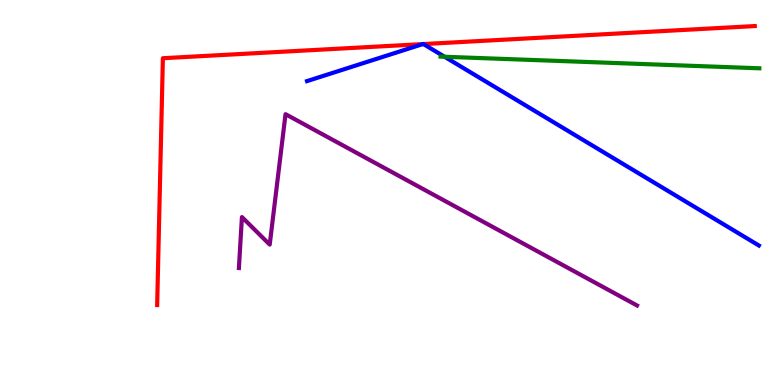[{'lines': ['blue', 'red'], 'intersections': [{'x': 5.46, 'y': 8.85}, {'x': 5.46, 'y': 8.86}]}, {'lines': ['green', 'red'], 'intersections': []}, {'lines': ['purple', 'red'], 'intersections': []}, {'lines': ['blue', 'green'], 'intersections': [{'x': 5.74, 'y': 8.53}]}, {'lines': ['blue', 'purple'], 'intersections': []}, {'lines': ['green', 'purple'], 'intersections': []}]